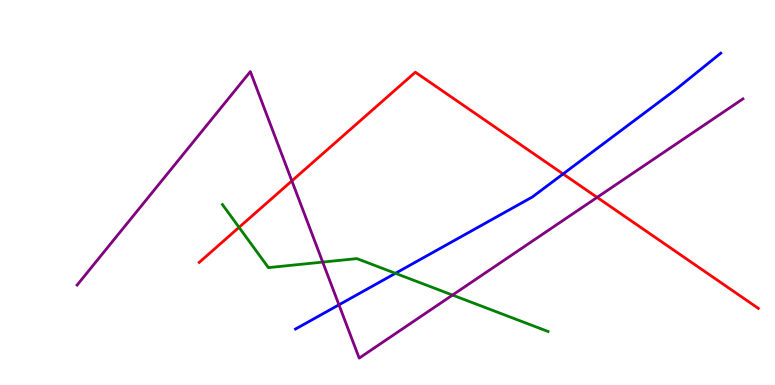[{'lines': ['blue', 'red'], 'intersections': [{'x': 7.27, 'y': 5.48}]}, {'lines': ['green', 'red'], 'intersections': [{'x': 3.08, 'y': 4.09}]}, {'lines': ['purple', 'red'], 'intersections': [{'x': 3.77, 'y': 5.3}, {'x': 7.7, 'y': 4.87}]}, {'lines': ['blue', 'green'], 'intersections': [{'x': 5.1, 'y': 2.9}]}, {'lines': ['blue', 'purple'], 'intersections': [{'x': 4.37, 'y': 2.08}]}, {'lines': ['green', 'purple'], 'intersections': [{'x': 4.16, 'y': 3.19}, {'x': 5.84, 'y': 2.34}]}]